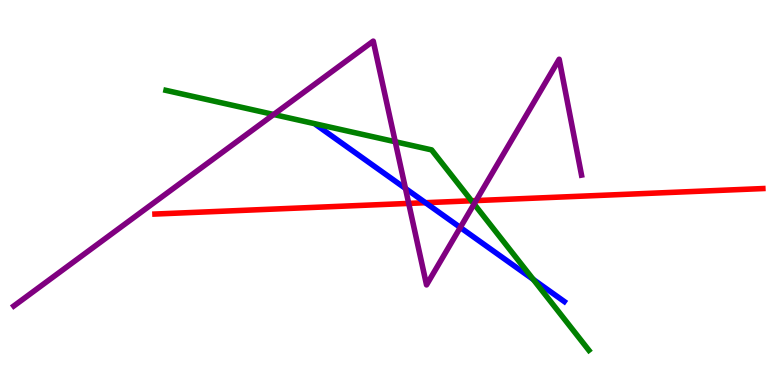[{'lines': ['blue', 'red'], 'intersections': [{'x': 5.49, 'y': 4.73}]}, {'lines': ['green', 'red'], 'intersections': [{'x': 6.08, 'y': 4.79}]}, {'lines': ['purple', 'red'], 'intersections': [{'x': 5.27, 'y': 4.72}, {'x': 6.14, 'y': 4.79}]}, {'lines': ['blue', 'green'], 'intersections': [{'x': 6.88, 'y': 2.74}]}, {'lines': ['blue', 'purple'], 'intersections': [{'x': 5.23, 'y': 5.11}, {'x': 5.94, 'y': 4.09}]}, {'lines': ['green', 'purple'], 'intersections': [{'x': 3.53, 'y': 7.03}, {'x': 5.1, 'y': 6.32}, {'x': 6.12, 'y': 4.7}]}]